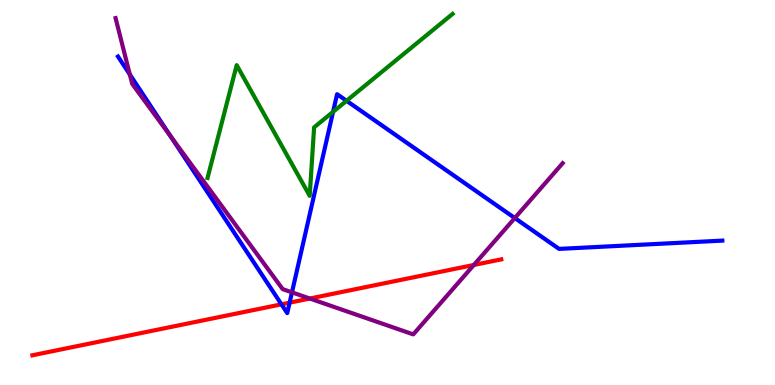[{'lines': ['blue', 'red'], 'intersections': [{'x': 3.63, 'y': 2.1}, {'x': 3.74, 'y': 2.14}]}, {'lines': ['green', 'red'], 'intersections': []}, {'lines': ['purple', 'red'], 'intersections': [{'x': 4.0, 'y': 2.25}, {'x': 6.11, 'y': 3.12}]}, {'lines': ['blue', 'green'], 'intersections': [{'x': 4.3, 'y': 7.1}, {'x': 4.47, 'y': 7.38}]}, {'lines': ['blue', 'purple'], 'intersections': [{'x': 1.67, 'y': 8.07}, {'x': 2.2, 'y': 6.47}, {'x': 3.77, 'y': 2.41}, {'x': 6.64, 'y': 4.34}]}, {'lines': ['green', 'purple'], 'intersections': []}]